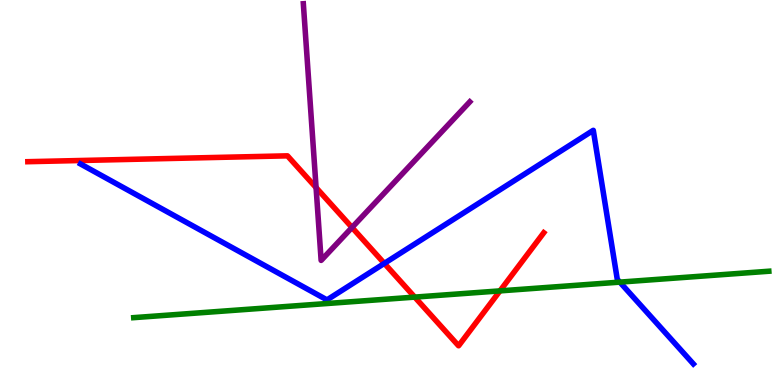[{'lines': ['blue', 'red'], 'intersections': [{'x': 4.96, 'y': 3.16}]}, {'lines': ['green', 'red'], 'intersections': [{'x': 5.35, 'y': 2.28}, {'x': 6.45, 'y': 2.44}]}, {'lines': ['purple', 'red'], 'intersections': [{'x': 4.08, 'y': 5.13}, {'x': 4.54, 'y': 4.09}]}, {'lines': ['blue', 'green'], 'intersections': [{'x': 8.0, 'y': 2.67}]}, {'lines': ['blue', 'purple'], 'intersections': []}, {'lines': ['green', 'purple'], 'intersections': []}]